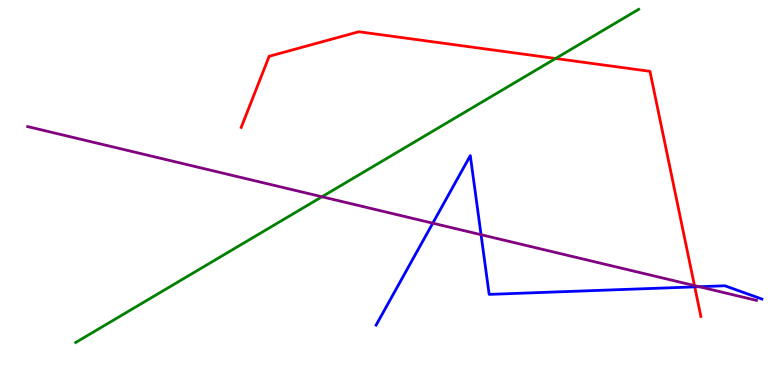[{'lines': ['blue', 'red'], 'intersections': [{'x': 8.96, 'y': 2.55}]}, {'lines': ['green', 'red'], 'intersections': [{'x': 7.17, 'y': 8.48}]}, {'lines': ['purple', 'red'], 'intersections': [{'x': 8.96, 'y': 2.58}]}, {'lines': ['blue', 'green'], 'intersections': []}, {'lines': ['blue', 'purple'], 'intersections': [{'x': 5.58, 'y': 4.2}, {'x': 6.21, 'y': 3.9}, {'x': 9.02, 'y': 2.55}]}, {'lines': ['green', 'purple'], 'intersections': [{'x': 4.15, 'y': 4.89}]}]